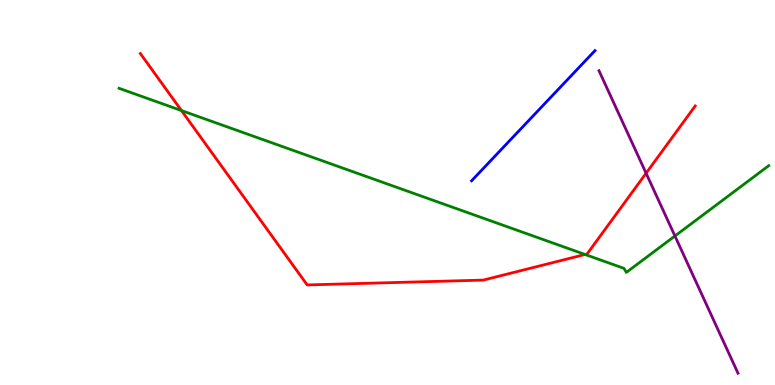[{'lines': ['blue', 'red'], 'intersections': []}, {'lines': ['green', 'red'], 'intersections': [{'x': 2.34, 'y': 7.13}, {'x': 7.55, 'y': 3.39}]}, {'lines': ['purple', 'red'], 'intersections': [{'x': 8.34, 'y': 5.5}]}, {'lines': ['blue', 'green'], 'intersections': []}, {'lines': ['blue', 'purple'], 'intersections': []}, {'lines': ['green', 'purple'], 'intersections': [{'x': 8.71, 'y': 3.87}]}]